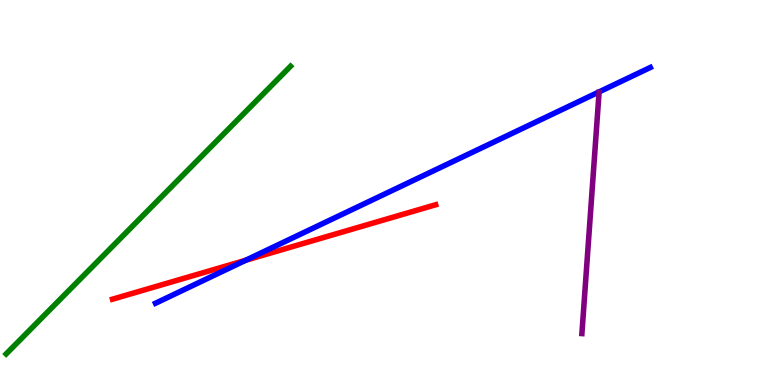[{'lines': ['blue', 'red'], 'intersections': [{'x': 3.17, 'y': 3.24}]}, {'lines': ['green', 'red'], 'intersections': []}, {'lines': ['purple', 'red'], 'intersections': []}, {'lines': ['blue', 'green'], 'intersections': []}, {'lines': ['blue', 'purple'], 'intersections': []}, {'lines': ['green', 'purple'], 'intersections': []}]